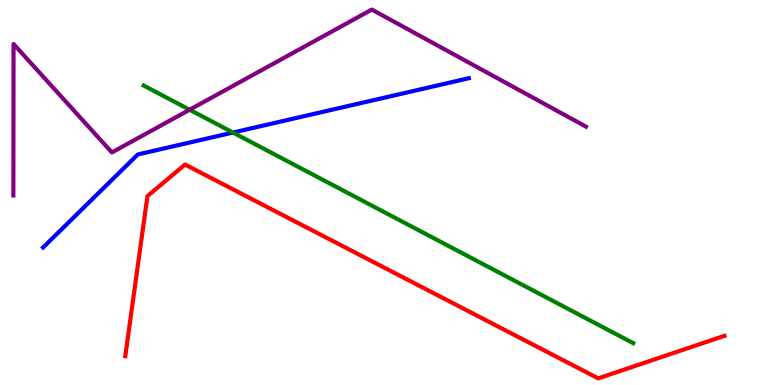[{'lines': ['blue', 'red'], 'intersections': []}, {'lines': ['green', 'red'], 'intersections': []}, {'lines': ['purple', 'red'], 'intersections': []}, {'lines': ['blue', 'green'], 'intersections': [{'x': 3.01, 'y': 6.56}]}, {'lines': ['blue', 'purple'], 'intersections': []}, {'lines': ['green', 'purple'], 'intersections': [{'x': 2.45, 'y': 7.15}]}]